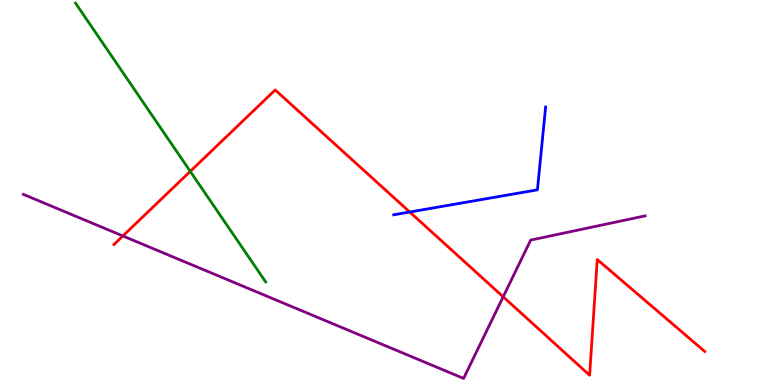[{'lines': ['blue', 'red'], 'intersections': [{'x': 5.29, 'y': 4.49}]}, {'lines': ['green', 'red'], 'intersections': [{'x': 2.46, 'y': 5.55}]}, {'lines': ['purple', 'red'], 'intersections': [{'x': 1.59, 'y': 3.87}, {'x': 6.49, 'y': 2.29}]}, {'lines': ['blue', 'green'], 'intersections': []}, {'lines': ['blue', 'purple'], 'intersections': []}, {'lines': ['green', 'purple'], 'intersections': []}]